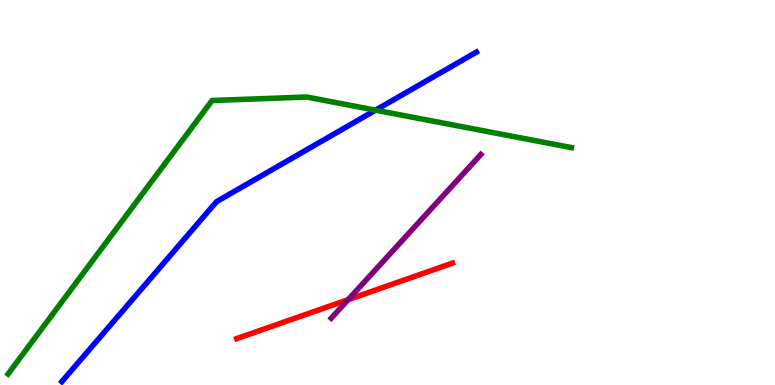[{'lines': ['blue', 'red'], 'intersections': []}, {'lines': ['green', 'red'], 'intersections': []}, {'lines': ['purple', 'red'], 'intersections': [{'x': 4.49, 'y': 2.22}]}, {'lines': ['blue', 'green'], 'intersections': [{'x': 4.85, 'y': 7.14}]}, {'lines': ['blue', 'purple'], 'intersections': []}, {'lines': ['green', 'purple'], 'intersections': []}]